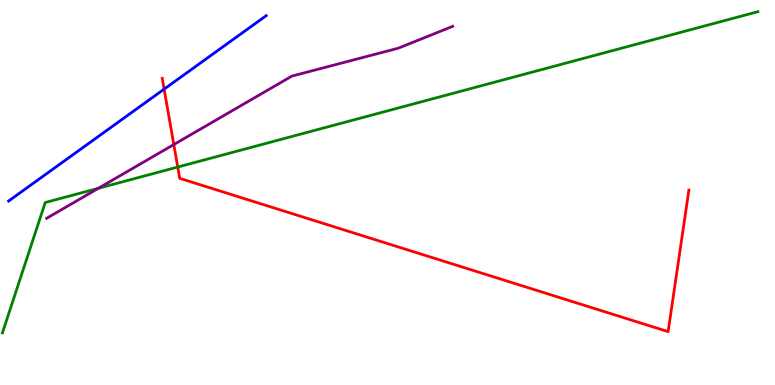[{'lines': ['blue', 'red'], 'intersections': [{'x': 2.12, 'y': 7.68}]}, {'lines': ['green', 'red'], 'intersections': [{'x': 2.29, 'y': 5.66}]}, {'lines': ['purple', 'red'], 'intersections': [{'x': 2.24, 'y': 6.25}]}, {'lines': ['blue', 'green'], 'intersections': []}, {'lines': ['blue', 'purple'], 'intersections': []}, {'lines': ['green', 'purple'], 'intersections': [{'x': 1.27, 'y': 5.11}]}]